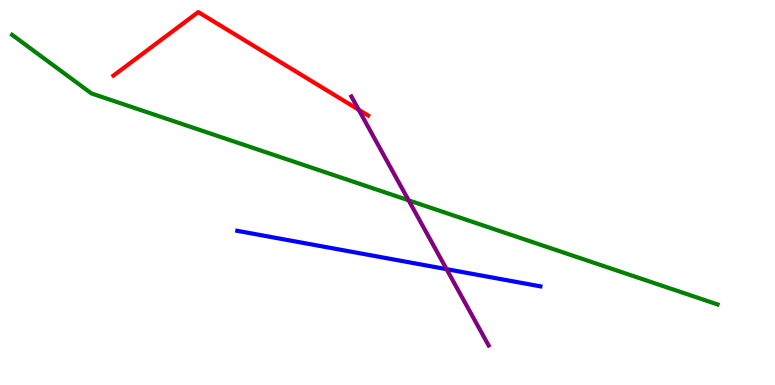[{'lines': ['blue', 'red'], 'intersections': []}, {'lines': ['green', 'red'], 'intersections': []}, {'lines': ['purple', 'red'], 'intersections': [{'x': 4.63, 'y': 7.15}]}, {'lines': ['blue', 'green'], 'intersections': []}, {'lines': ['blue', 'purple'], 'intersections': [{'x': 5.76, 'y': 3.01}]}, {'lines': ['green', 'purple'], 'intersections': [{'x': 5.27, 'y': 4.8}]}]